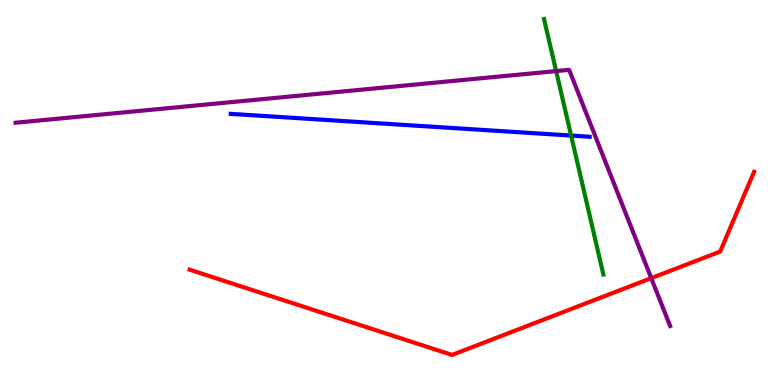[{'lines': ['blue', 'red'], 'intersections': []}, {'lines': ['green', 'red'], 'intersections': []}, {'lines': ['purple', 'red'], 'intersections': [{'x': 8.4, 'y': 2.78}]}, {'lines': ['blue', 'green'], 'intersections': [{'x': 7.37, 'y': 6.48}]}, {'lines': ['blue', 'purple'], 'intersections': []}, {'lines': ['green', 'purple'], 'intersections': [{'x': 7.18, 'y': 8.15}]}]